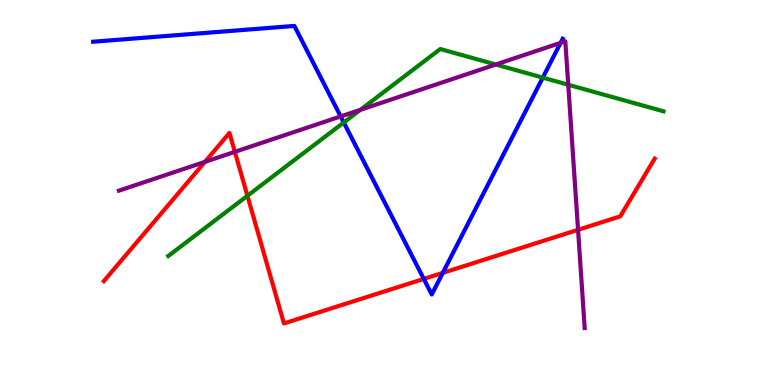[{'lines': ['blue', 'red'], 'intersections': [{'x': 5.47, 'y': 2.76}, {'x': 5.71, 'y': 2.91}]}, {'lines': ['green', 'red'], 'intersections': [{'x': 3.19, 'y': 4.91}]}, {'lines': ['purple', 'red'], 'intersections': [{'x': 2.64, 'y': 5.8}, {'x': 3.03, 'y': 6.06}, {'x': 7.46, 'y': 4.03}]}, {'lines': ['blue', 'green'], 'intersections': [{'x': 4.44, 'y': 6.82}, {'x': 7.0, 'y': 7.98}]}, {'lines': ['blue', 'purple'], 'intersections': [{'x': 4.4, 'y': 6.98}, {'x': 7.23, 'y': 8.89}]}, {'lines': ['green', 'purple'], 'intersections': [{'x': 4.65, 'y': 7.15}, {'x': 6.4, 'y': 8.32}, {'x': 7.33, 'y': 7.8}]}]